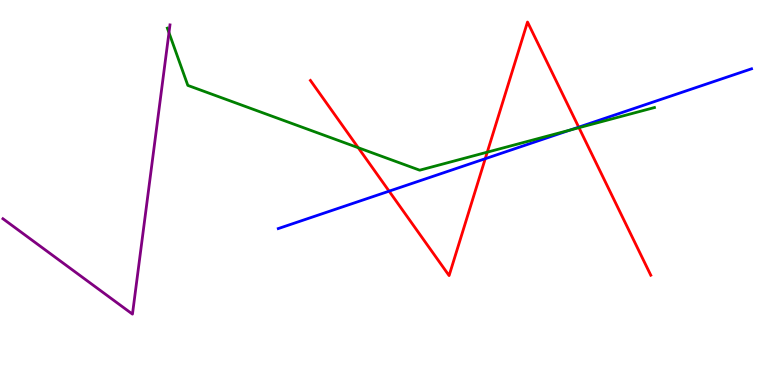[{'lines': ['blue', 'red'], 'intersections': [{'x': 5.02, 'y': 5.03}, {'x': 6.26, 'y': 5.88}, {'x': 7.47, 'y': 6.7}]}, {'lines': ['green', 'red'], 'intersections': [{'x': 4.62, 'y': 6.16}, {'x': 6.29, 'y': 6.05}, {'x': 7.47, 'y': 6.68}]}, {'lines': ['purple', 'red'], 'intersections': []}, {'lines': ['blue', 'green'], 'intersections': [{'x': 7.36, 'y': 6.62}]}, {'lines': ['blue', 'purple'], 'intersections': []}, {'lines': ['green', 'purple'], 'intersections': [{'x': 2.18, 'y': 9.15}]}]